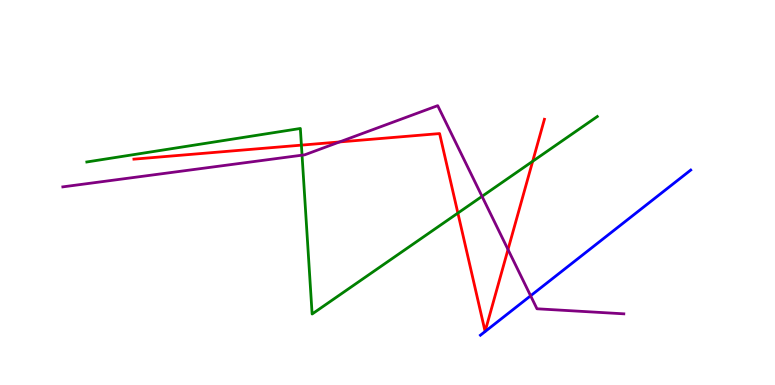[{'lines': ['blue', 'red'], 'intersections': []}, {'lines': ['green', 'red'], 'intersections': [{'x': 3.89, 'y': 6.23}, {'x': 5.91, 'y': 4.47}, {'x': 6.87, 'y': 5.81}]}, {'lines': ['purple', 'red'], 'intersections': [{'x': 4.38, 'y': 6.31}, {'x': 6.55, 'y': 3.52}]}, {'lines': ['blue', 'green'], 'intersections': []}, {'lines': ['blue', 'purple'], 'intersections': [{'x': 6.85, 'y': 2.32}]}, {'lines': ['green', 'purple'], 'intersections': [{'x': 3.9, 'y': 5.97}, {'x': 6.22, 'y': 4.9}]}]